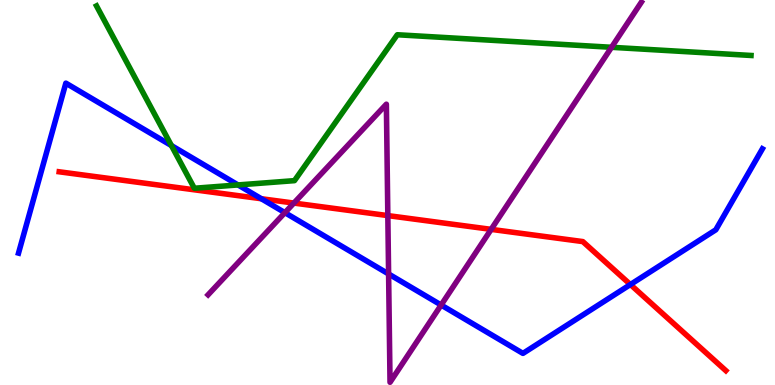[{'lines': ['blue', 'red'], 'intersections': [{'x': 3.37, 'y': 4.84}, {'x': 8.13, 'y': 2.61}]}, {'lines': ['green', 'red'], 'intersections': []}, {'lines': ['purple', 'red'], 'intersections': [{'x': 3.79, 'y': 4.73}, {'x': 5.0, 'y': 4.4}, {'x': 6.34, 'y': 4.04}]}, {'lines': ['blue', 'green'], 'intersections': [{'x': 2.21, 'y': 6.22}, {'x': 3.07, 'y': 5.2}]}, {'lines': ['blue', 'purple'], 'intersections': [{'x': 3.68, 'y': 4.48}, {'x': 5.01, 'y': 2.88}, {'x': 5.69, 'y': 2.08}]}, {'lines': ['green', 'purple'], 'intersections': [{'x': 7.89, 'y': 8.77}]}]